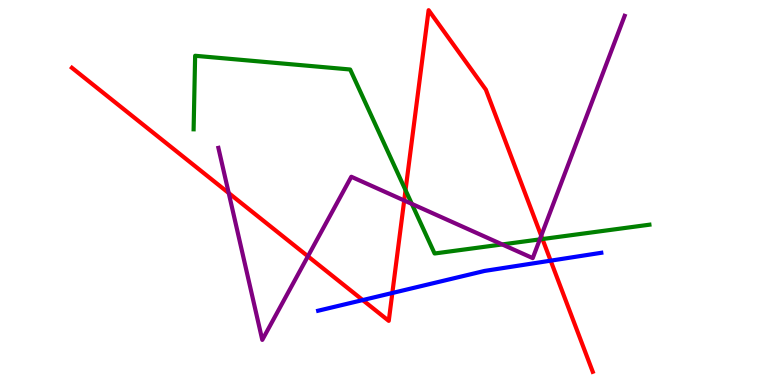[{'lines': ['blue', 'red'], 'intersections': [{'x': 4.68, 'y': 2.21}, {'x': 5.06, 'y': 2.39}, {'x': 7.11, 'y': 3.23}]}, {'lines': ['green', 'red'], 'intersections': [{'x': 5.23, 'y': 5.06}, {'x': 7.0, 'y': 3.79}]}, {'lines': ['purple', 'red'], 'intersections': [{'x': 2.95, 'y': 4.99}, {'x': 3.97, 'y': 3.34}, {'x': 5.22, 'y': 4.79}, {'x': 6.98, 'y': 3.88}]}, {'lines': ['blue', 'green'], 'intersections': []}, {'lines': ['blue', 'purple'], 'intersections': []}, {'lines': ['green', 'purple'], 'intersections': [{'x': 5.31, 'y': 4.7}, {'x': 6.48, 'y': 3.65}, {'x': 6.97, 'y': 3.78}]}]